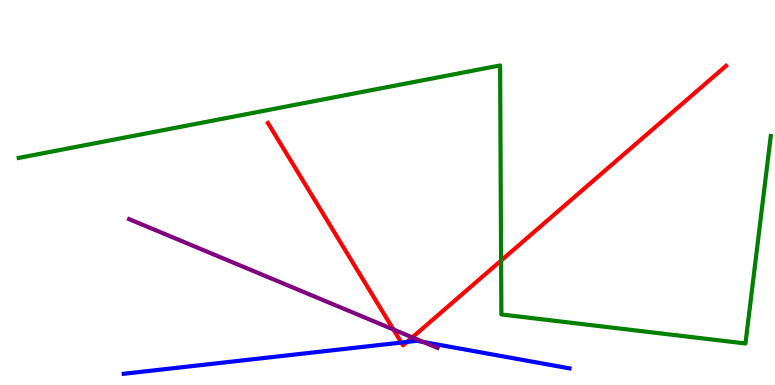[{'lines': ['blue', 'red'], 'intersections': [{'x': 5.18, 'y': 1.1}, {'x': 5.25, 'y': 1.12}]}, {'lines': ['green', 'red'], 'intersections': [{'x': 6.47, 'y': 3.23}]}, {'lines': ['purple', 'red'], 'intersections': [{'x': 5.08, 'y': 1.44}, {'x': 5.32, 'y': 1.24}]}, {'lines': ['blue', 'green'], 'intersections': []}, {'lines': ['blue', 'purple'], 'intersections': [{'x': 5.46, 'y': 1.12}]}, {'lines': ['green', 'purple'], 'intersections': []}]